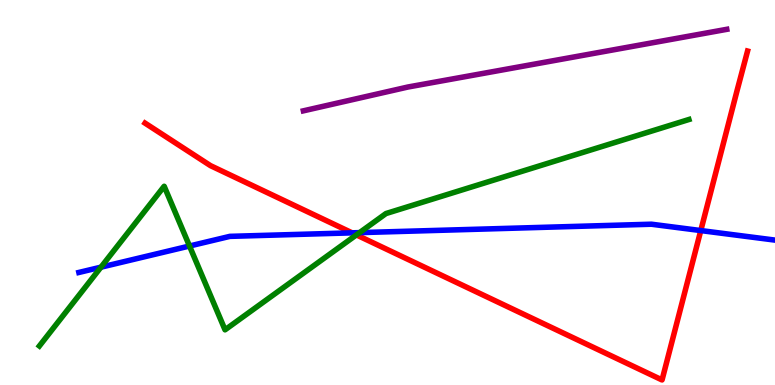[{'lines': ['blue', 'red'], 'intersections': [{'x': 4.54, 'y': 3.95}, {'x': 9.04, 'y': 4.01}]}, {'lines': ['green', 'red'], 'intersections': [{'x': 4.6, 'y': 3.9}]}, {'lines': ['purple', 'red'], 'intersections': []}, {'lines': ['blue', 'green'], 'intersections': [{'x': 1.3, 'y': 3.06}, {'x': 2.45, 'y': 3.61}, {'x': 4.64, 'y': 3.96}]}, {'lines': ['blue', 'purple'], 'intersections': []}, {'lines': ['green', 'purple'], 'intersections': []}]